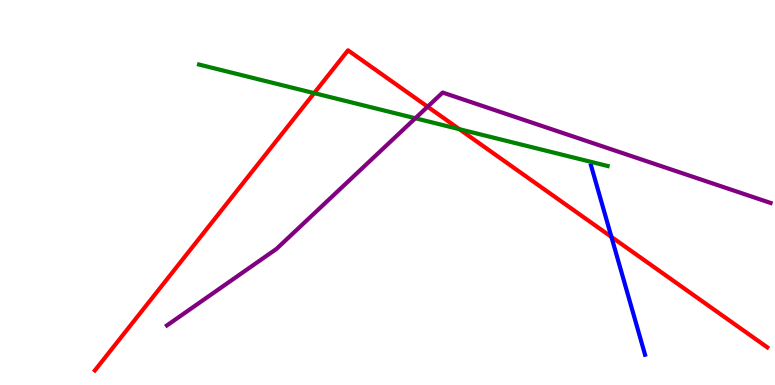[{'lines': ['blue', 'red'], 'intersections': [{'x': 7.89, 'y': 3.85}]}, {'lines': ['green', 'red'], 'intersections': [{'x': 4.05, 'y': 7.58}, {'x': 5.93, 'y': 6.64}]}, {'lines': ['purple', 'red'], 'intersections': [{'x': 5.52, 'y': 7.23}]}, {'lines': ['blue', 'green'], 'intersections': []}, {'lines': ['blue', 'purple'], 'intersections': []}, {'lines': ['green', 'purple'], 'intersections': [{'x': 5.36, 'y': 6.93}]}]